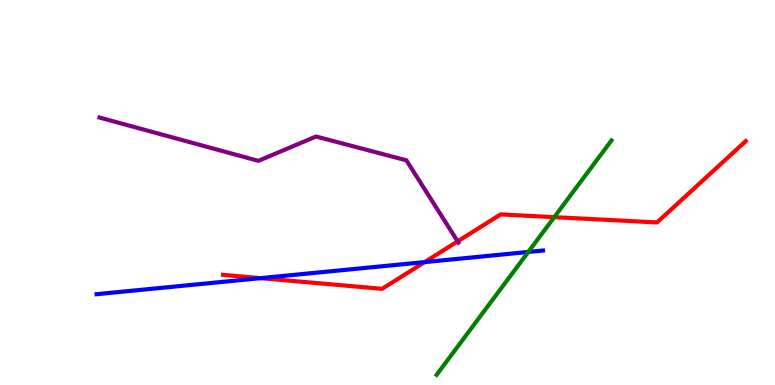[{'lines': ['blue', 'red'], 'intersections': [{'x': 3.36, 'y': 2.78}, {'x': 5.48, 'y': 3.19}]}, {'lines': ['green', 'red'], 'intersections': [{'x': 7.15, 'y': 4.36}]}, {'lines': ['purple', 'red'], 'intersections': [{'x': 5.91, 'y': 3.73}]}, {'lines': ['blue', 'green'], 'intersections': [{'x': 6.82, 'y': 3.46}]}, {'lines': ['blue', 'purple'], 'intersections': []}, {'lines': ['green', 'purple'], 'intersections': []}]